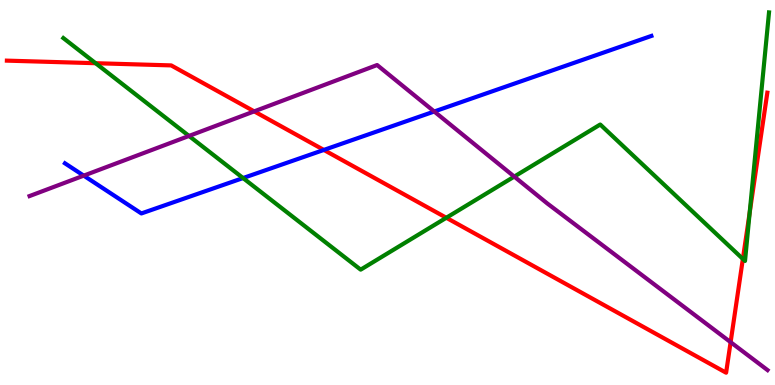[{'lines': ['blue', 'red'], 'intersections': [{'x': 4.18, 'y': 6.11}]}, {'lines': ['green', 'red'], 'intersections': [{'x': 1.23, 'y': 8.36}, {'x': 5.76, 'y': 4.34}, {'x': 9.59, 'y': 3.27}, {'x': 9.67, 'y': 4.48}]}, {'lines': ['purple', 'red'], 'intersections': [{'x': 3.28, 'y': 7.11}, {'x': 9.43, 'y': 1.11}]}, {'lines': ['blue', 'green'], 'intersections': [{'x': 3.14, 'y': 5.38}]}, {'lines': ['blue', 'purple'], 'intersections': [{'x': 1.08, 'y': 5.44}, {'x': 5.6, 'y': 7.1}]}, {'lines': ['green', 'purple'], 'intersections': [{'x': 2.44, 'y': 6.47}, {'x': 6.64, 'y': 5.41}]}]